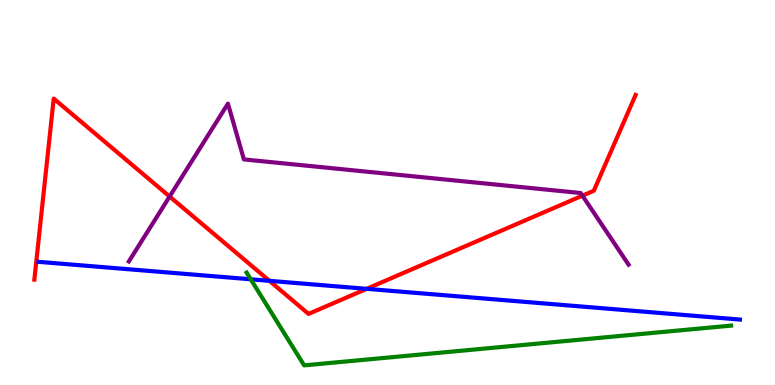[{'lines': ['blue', 'red'], 'intersections': [{'x': 3.48, 'y': 2.71}, {'x': 4.73, 'y': 2.5}]}, {'lines': ['green', 'red'], 'intersections': []}, {'lines': ['purple', 'red'], 'intersections': [{'x': 2.19, 'y': 4.9}, {'x': 7.52, 'y': 4.92}]}, {'lines': ['blue', 'green'], 'intersections': [{'x': 3.24, 'y': 2.75}]}, {'lines': ['blue', 'purple'], 'intersections': []}, {'lines': ['green', 'purple'], 'intersections': []}]